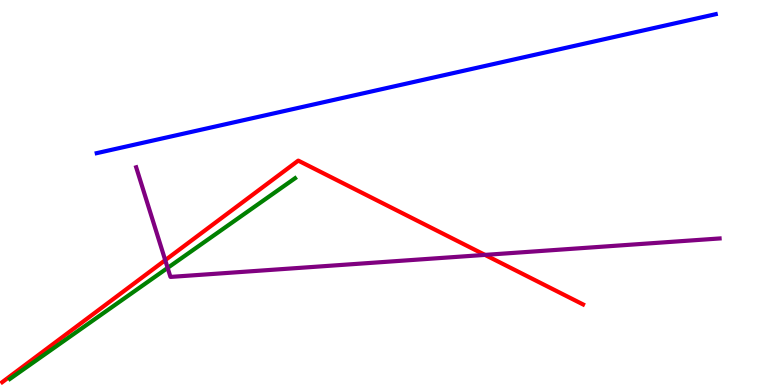[{'lines': ['blue', 'red'], 'intersections': []}, {'lines': ['green', 'red'], 'intersections': []}, {'lines': ['purple', 'red'], 'intersections': [{'x': 2.13, 'y': 3.24}, {'x': 6.26, 'y': 3.38}]}, {'lines': ['blue', 'green'], 'intersections': []}, {'lines': ['blue', 'purple'], 'intersections': []}, {'lines': ['green', 'purple'], 'intersections': [{'x': 2.16, 'y': 3.04}]}]